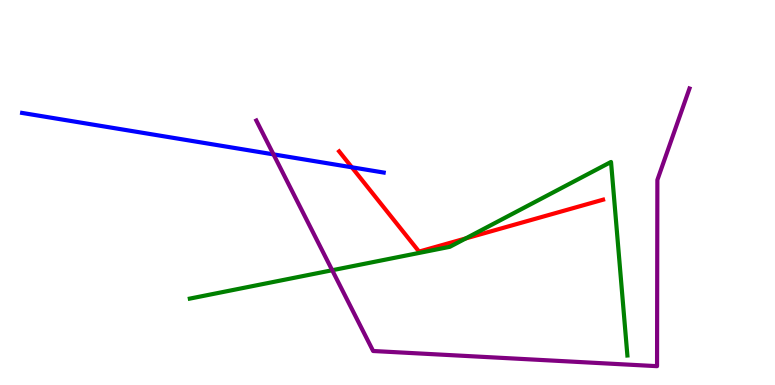[{'lines': ['blue', 'red'], 'intersections': [{'x': 4.54, 'y': 5.65}]}, {'lines': ['green', 'red'], 'intersections': [{'x': 6.01, 'y': 3.81}]}, {'lines': ['purple', 'red'], 'intersections': []}, {'lines': ['blue', 'green'], 'intersections': []}, {'lines': ['blue', 'purple'], 'intersections': [{'x': 3.53, 'y': 5.99}]}, {'lines': ['green', 'purple'], 'intersections': [{'x': 4.29, 'y': 2.98}]}]